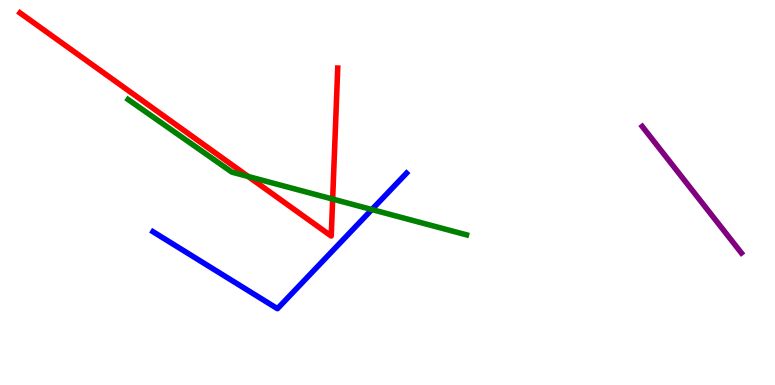[{'lines': ['blue', 'red'], 'intersections': []}, {'lines': ['green', 'red'], 'intersections': [{'x': 3.2, 'y': 5.42}, {'x': 4.29, 'y': 4.83}]}, {'lines': ['purple', 'red'], 'intersections': []}, {'lines': ['blue', 'green'], 'intersections': [{'x': 4.8, 'y': 4.56}]}, {'lines': ['blue', 'purple'], 'intersections': []}, {'lines': ['green', 'purple'], 'intersections': []}]